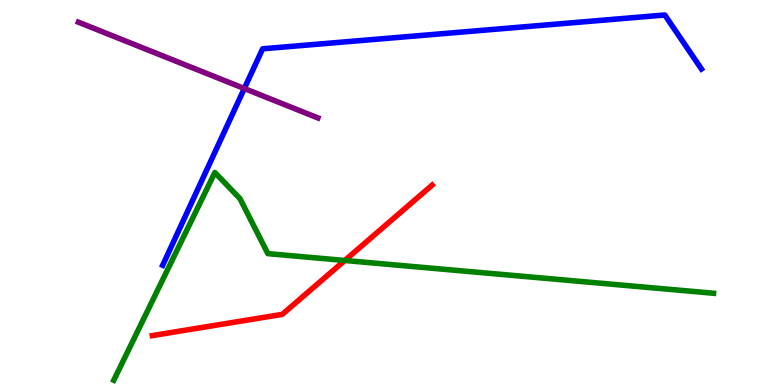[{'lines': ['blue', 'red'], 'intersections': []}, {'lines': ['green', 'red'], 'intersections': [{'x': 4.45, 'y': 3.23}]}, {'lines': ['purple', 'red'], 'intersections': []}, {'lines': ['blue', 'green'], 'intersections': []}, {'lines': ['blue', 'purple'], 'intersections': [{'x': 3.15, 'y': 7.7}]}, {'lines': ['green', 'purple'], 'intersections': []}]